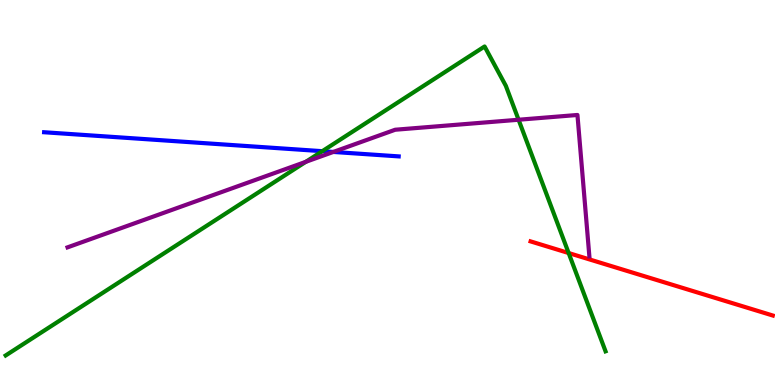[{'lines': ['blue', 'red'], 'intersections': []}, {'lines': ['green', 'red'], 'intersections': [{'x': 7.34, 'y': 3.43}]}, {'lines': ['purple', 'red'], 'intersections': []}, {'lines': ['blue', 'green'], 'intersections': [{'x': 4.16, 'y': 6.07}]}, {'lines': ['blue', 'purple'], 'intersections': [{'x': 4.3, 'y': 6.05}]}, {'lines': ['green', 'purple'], 'intersections': [{'x': 3.95, 'y': 5.8}, {'x': 6.69, 'y': 6.89}]}]